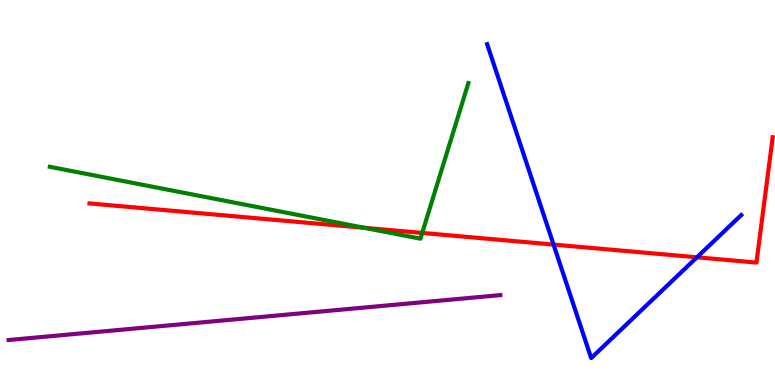[{'lines': ['blue', 'red'], 'intersections': [{'x': 7.14, 'y': 3.65}, {'x': 8.99, 'y': 3.32}]}, {'lines': ['green', 'red'], 'intersections': [{'x': 4.7, 'y': 4.08}, {'x': 5.45, 'y': 3.95}]}, {'lines': ['purple', 'red'], 'intersections': []}, {'lines': ['blue', 'green'], 'intersections': []}, {'lines': ['blue', 'purple'], 'intersections': []}, {'lines': ['green', 'purple'], 'intersections': []}]